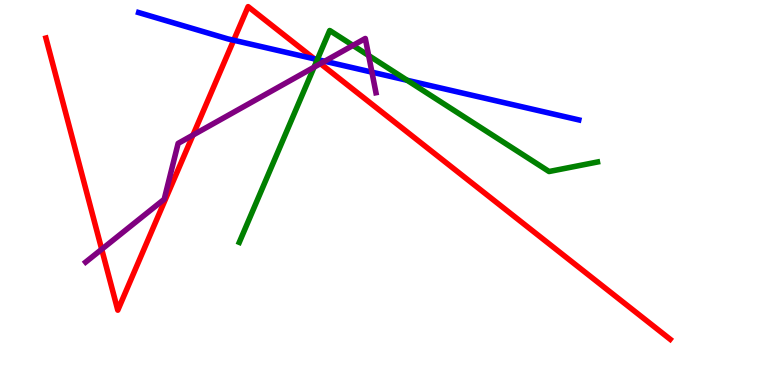[{'lines': ['blue', 'red'], 'intersections': [{'x': 3.02, 'y': 8.95}, {'x': 4.06, 'y': 8.47}]}, {'lines': ['green', 'red'], 'intersections': [{'x': 4.09, 'y': 8.42}]}, {'lines': ['purple', 'red'], 'intersections': [{'x': 1.31, 'y': 3.53}, {'x': 2.49, 'y': 6.49}, {'x': 4.13, 'y': 8.35}]}, {'lines': ['blue', 'green'], 'intersections': [{'x': 4.09, 'y': 8.45}, {'x': 5.25, 'y': 7.91}]}, {'lines': ['blue', 'purple'], 'intersections': [{'x': 4.19, 'y': 8.41}, {'x': 4.8, 'y': 8.13}]}, {'lines': ['green', 'purple'], 'intersections': [{'x': 4.05, 'y': 8.25}, {'x': 4.55, 'y': 8.82}, {'x': 4.76, 'y': 8.56}]}]